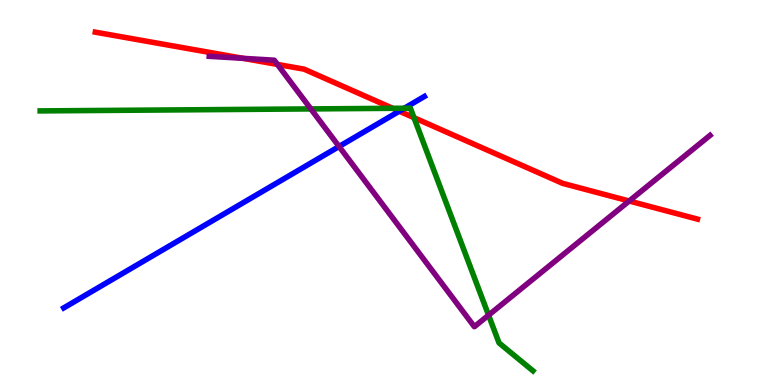[{'lines': ['blue', 'red'], 'intersections': [{'x': 5.15, 'y': 7.11}]}, {'lines': ['green', 'red'], 'intersections': [{'x': 5.07, 'y': 7.19}, {'x': 5.34, 'y': 6.94}]}, {'lines': ['purple', 'red'], 'intersections': [{'x': 3.14, 'y': 8.48}, {'x': 3.58, 'y': 8.33}, {'x': 8.12, 'y': 4.78}]}, {'lines': ['blue', 'green'], 'intersections': [{'x': 5.22, 'y': 7.19}]}, {'lines': ['blue', 'purple'], 'intersections': [{'x': 4.37, 'y': 6.19}]}, {'lines': ['green', 'purple'], 'intersections': [{'x': 4.01, 'y': 7.17}, {'x': 6.3, 'y': 1.81}]}]